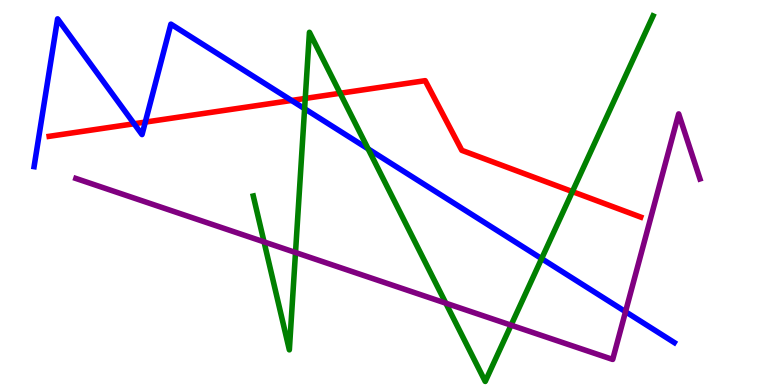[{'lines': ['blue', 'red'], 'intersections': [{'x': 1.73, 'y': 6.79}, {'x': 1.87, 'y': 6.83}, {'x': 3.76, 'y': 7.39}]}, {'lines': ['green', 'red'], 'intersections': [{'x': 3.94, 'y': 7.44}, {'x': 4.39, 'y': 7.58}, {'x': 7.39, 'y': 5.02}]}, {'lines': ['purple', 'red'], 'intersections': []}, {'lines': ['blue', 'green'], 'intersections': [{'x': 3.93, 'y': 7.18}, {'x': 4.75, 'y': 6.13}, {'x': 6.99, 'y': 3.28}]}, {'lines': ['blue', 'purple'], 'intersections': [{'x': 8.07, 'y': 1.9}]}, {'lines': ['green', 'purple'], 'intersections': [{'x': 3.41, 'y': 3.72}, {'x': 3.81, 'y': 3.44}, {'x': 5.75, 'y': 2.13}, {'x': 6.59, 'y': 1.55}]}]